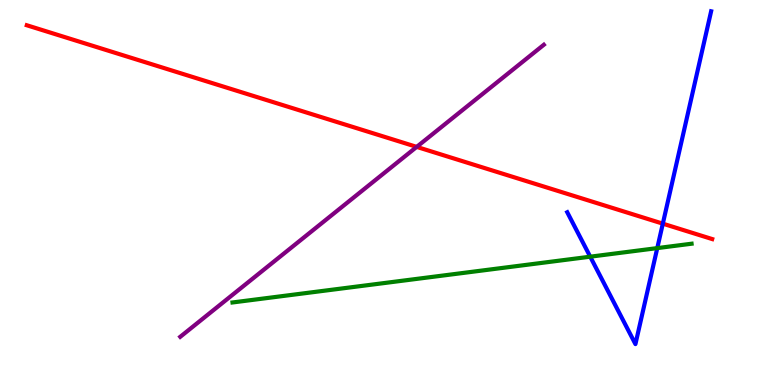[{'lines': ['blue', 'red'], 'intersections': [{'x': 8.55, 'y': 4.19}]}, {'lines': ['green', 'red'], 'intersections': []}, {'lines': ['purple', 'red'], 'intersections': [{'x': 5.38, 'y': 6.18}]}, {'lines': ['blue', 'green'], 'intersections': [{'x': 7.62, 'y': 3.33}, {'x': 8.48, 'y': 3.56}]}, {'lines': ['blue', 'purple'], 'intersections': []}, {'lines': ['green', 'purple'], 'intersections': []}]